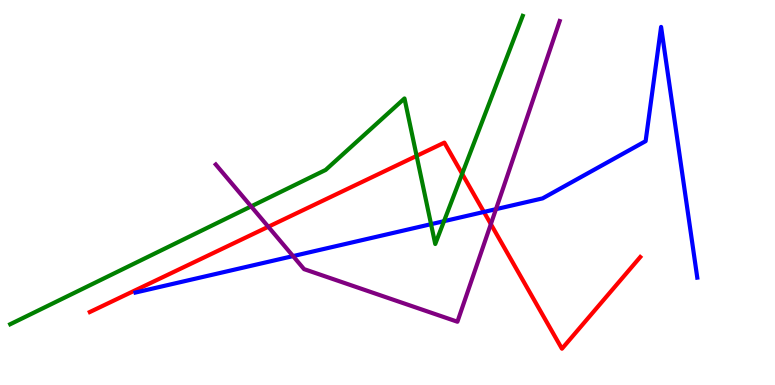[{'lines': ['blue', 'red'], 'intersections': [{'x': 6.24, 'y': 4.49}]}, {'lines': ['green', 'red'], 'intersections': [{'x': 5.38, 'y': 5.95}, {'x': 5.96, 'y': 5.49}]}, {'lines': ['purple', 'red'], 'intersections': [{'x': 3.46, 'y': 4.11}, {'x': 6.33, 'y': 4.18}]}, {'lines': ['blue', 'green'], 'intersections': [{'x': 5.56, 'y': 4.18}, {'x': 5.73, 'y': 4.26}]}, {'lines': ['blue', 'purple'], 'intersections': [{'x': 3.78, 'y': 3.35}, {'x': 6.4, 'y': 4.57}]}, {'lines': ['green', 'purple'], 'intersections': [{'x': 3.24, 'y': 4.64}]}]